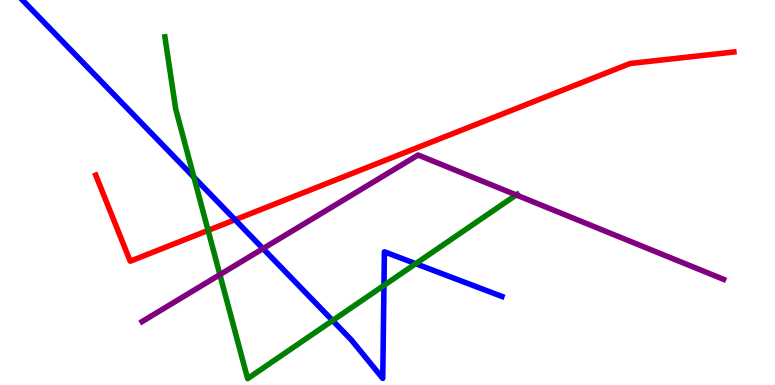[{'lines': ['blue', 'red'], 'intersections': [{'x': 3.03, 'y': 4.29}]}, {'lines': ['green', 'red'], 'intersections': [{'x': 2.69, 'y': 4.02}]}, {'lines': ['purple', 'red'], 'intersections': []}, {'lines': ['blue', 'green'], 'intersections': [{'x': 2.5, 'y': 5.4}, {'x': 4.29, 'y': 1.67}, {'x': 4.95, 'y': 2.59}, {'x': 5.36, 'y': 3.15}]}, {'lines': ['blue', 'purple'], 'intersections': [{'x': 3.39, 'y': 3.54}]}, {'lines': ['green', 'purple'], 'intersections': [{'x': 2.84, 'y': 2.87}, {'x': 6.66, 'y': 4.94}]}]